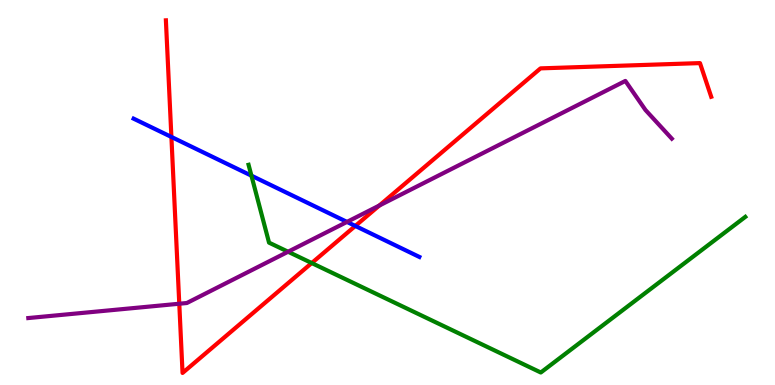[{'lines': ['blue', 'red'], 'intersections': [{'x': 2.21, 'y': 6.44}, {'x': 4.58, 'y': 4.13}]}, {'lines': ['green', 'red'], 'intersections': [{'x': 4.02, 'y': 3.17}]}, {'lines': ['purple', 'red'], 'intersections': [{'x': 2.31, 'y': 2.11}, {'x': 4.89, 'y': 4.66}]}, {'lines': ['blue', 'green'], 'intersections': [{'x': 3.24, 'y': 5.44}]}, {'lines': ['blue', 'purple'], 'intersections': [{'x': 4.48, 'y': 4.24}]}, {'lines': ['green', 'purple'], 'intersections': [{'x': 3.72, 'y': 3.46}]}]